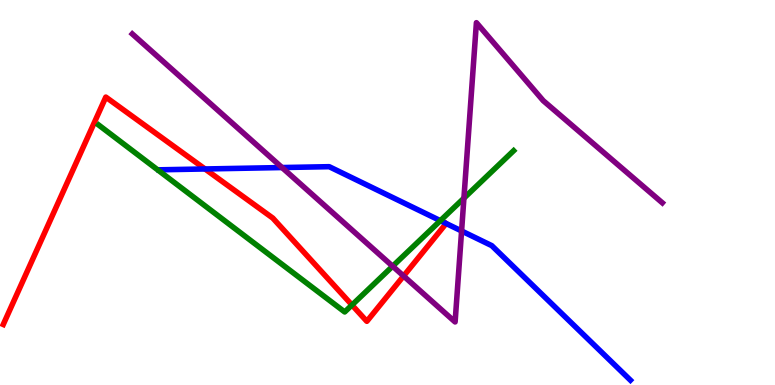[{'lines': ['blue', 'red'], 'intersections': [{'x': 2.65, 'y': 5.61}]}, {'lines': ['green', 'red'], 'intersections': [{'x': 4.54, 'y': 2.08}]}, {'lines': ['purple', 'red'], 'intersections': [{'x': 5.21, 'y': 2.83}]}, {'lines': ['blue', 'green'], 'intersections': [{'x': 5.68, 'y': 4.27}]}, {'lines': ['blue', 'purple'], 'intersections': [{'x': 3.64, 'y': 5.65}, {'x': 5.96, 'y': 4.0}]}, {'lines': ['green', 'purple'], 'intersections': [{'x': 5.07, 'y': 3.09}, {'x': 5.99, 'y': 4.85}]}]